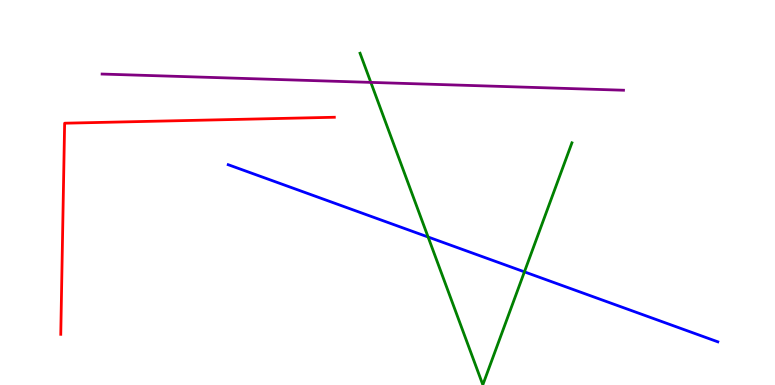[{'lines': ['blue', 'red'], 'intersections': []}, {'lines': ['green', 'red'], 'intersections': []}, {'lines': ['purple', 'red'], 'intersections': []}, {'lines': ['blue', 'green'], 'intersections': [{'x': 5.52, 'y': 3.84}, {'x': 6.77, 'y': 2.94}]}, {'lines': ['blue', 'purple'], 'intersections': []}, {'lines': ['green', 'purple'], 'intersections': [{'x': 4.79, 'y': 7.86}]}]